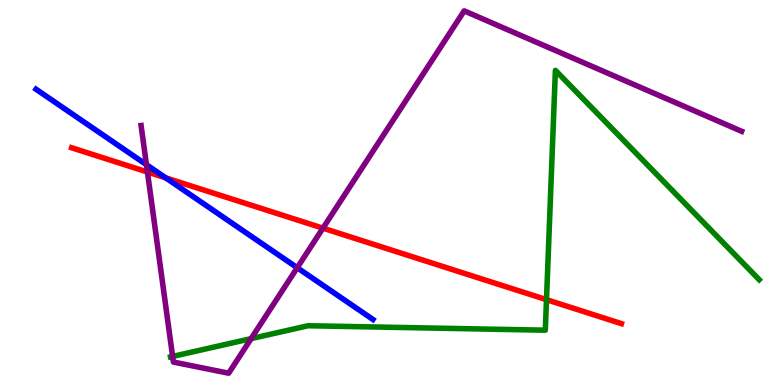[{'lines': ['blue', 'red'], 'intersections': [{'x': 2.14, 'y': 5.38}]}, {'lines': ['green', 'red'], 'intersections': [{'x': 7.05, 'y': 2.22}]}, {'lines': ['purple', 'red'], 'intersections': [{'x': 1.9, 'y': 5.53}, {'x': 4.17, 'y': 4.07}]}, {'lines': ['blue', 'green'], 'intersections': []}, {'lines': ['blue', 'purple'], 'intersections': [{'x': 1.89, 'y': 5.72}, {'x': 3.84, 'y': 3.05}]}, {'lines': ['green', 'purple'], 'intersections': [{'x': 2.23, 'y': 0.742}, {'x': 3.24, 'y': 1.2}]}]